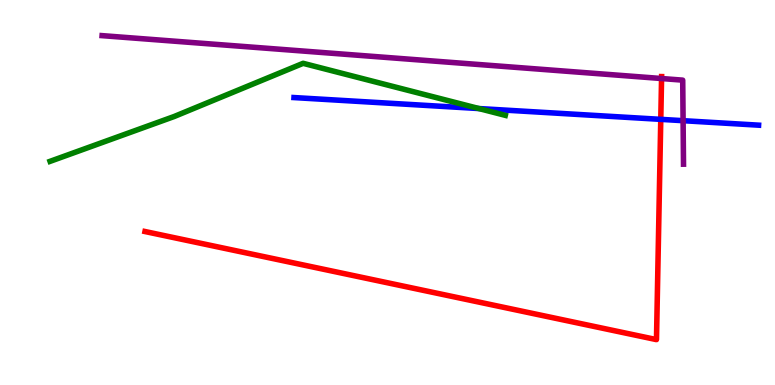[{'lines': ['blue', 'red'], 'intersections': [{'x': 8.53, 'y': 6.9}]}, {'lines': ['green', 'red'], 'intersections': []}, {'lines': ['purple', 'red'], 'intersections': [{'x': 8.54, 'y': 7.96}]}, {'lines': ['blue', 'green'], 'intersections': [{'x': 6.18, 'y': 7.18}]}, {'lines': ['blue', 'purple'], 'intersections': [{'x': 8.81, 'y': 6.87}]}, {'lines': ['green', 'purple'], 'intersections': []}]